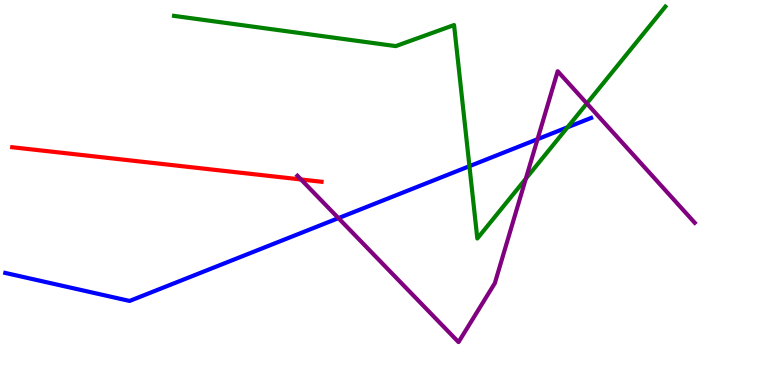[{'lines': ['blue', 'red'], 'intersections': []}, {'lines': ['green', 'red'], 'intersections': []}, {'lines': ['purple', 'red'], 'intersections': [{'x': 3.88, 'y': 5.34}]}, {'lines': ['blue', 'green'], 'intersections': [{'x': 6.06, 'y': 5.68}, {'x': 7.32, 'y': 6.69}]}, {'lines': ['blue', 'purple'], 'intersections': [{'x': 4.37, 'y': 4.33}, {'x': 6.94, 'y': 6.38}]}, {'lines': ['green', 'purple'], 'intersections': [{'x': 6.78, 'y': 5.36}, {'x': 7.57, 'y': 7.31}]}]